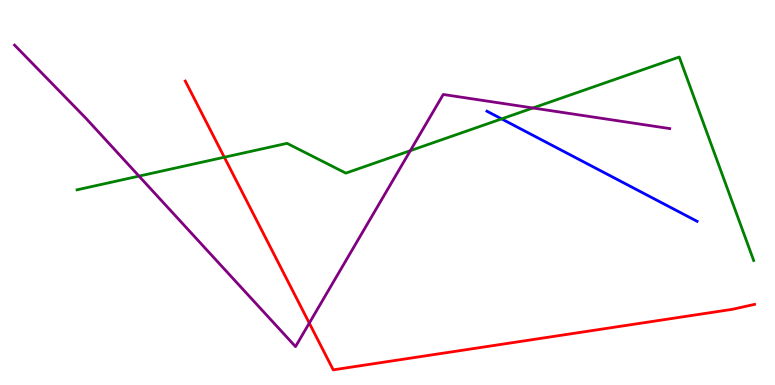[{'lines': ['blue', 'red'], 'intersections': []}, {'lines': ['green', 'red'], 'intersections': [{'x': 2.89, 'y': 5.92}]}, {'lines': ['purple', 'red'], 'intersections': [{'x': 3.99, 'y': 1.61}]}, {'lines': ['blue', 'green'], 'intersections': [{'x': 6.47, 'y': 6.91}]}, {'lines': ['blue', 'purple'], 'intersections': []}, {'lines': ['green', 'purple'], 'intersections': [{'x': 1.79, 'y': 5.43}, {'x': 5.29, 'y': 6.09}, {'x': 6.88, 'y': 7.2}]}]